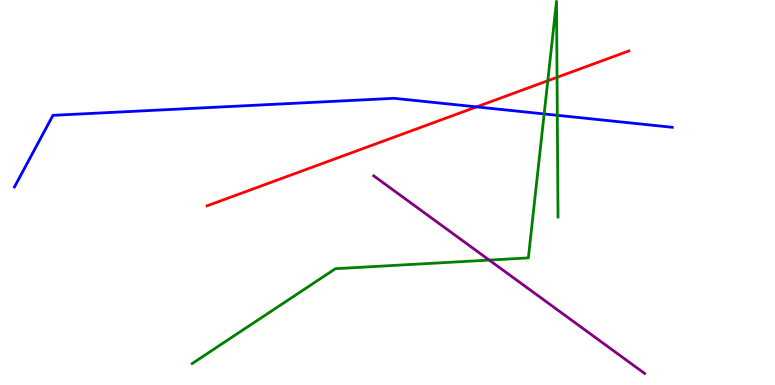[{'lines': ['blue', 'red'], 'intersections': [{'x': 6.15, 'y': 7.22}]}, {'lines': ['green', 'red'], 'intersections': [{'x': 7.07, 'y': 7.9}, {'x': 7.19, 'y': 7.99}]}, {'lines': ['purple', 'red'], 'intersections': []}, {'lines': ['blue', 'green'], 'intersections': [{'x': 7.02, 'y': 7.04}, {'x': 7.19, 'y': 7.0}]}, {'lines': ['blue', 'purple'], 'intersections': []}, {'lines': ['green', 'purple'], 'intersections': [{'x': 6.31, 'y': 3.24}]}]